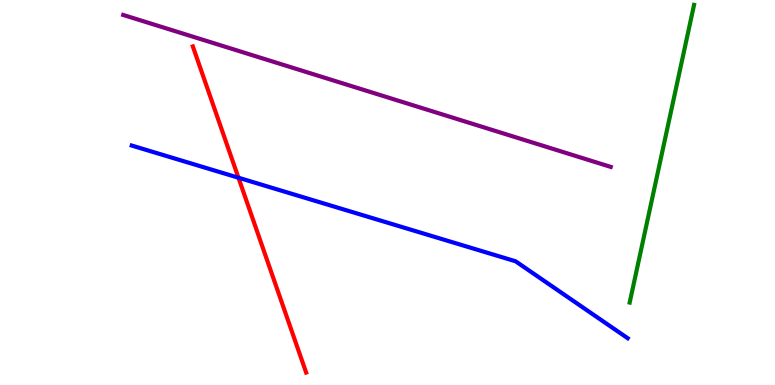[{'lines': ['blue', 'red'], 'intersections': [{'x': 3.08, 'y': 5.38}]}, {'lines': ['green', 'red'], 'intersections': []}, {'lines': ['purple', 'red'], 'intersections': []}, {'lines': ['blue', 'green'], 'intersections': []}, {'lines': ['blue', 'purple'], 'intersections': []}, {'lines': ['green', 'purple'], 'intersections': []}]